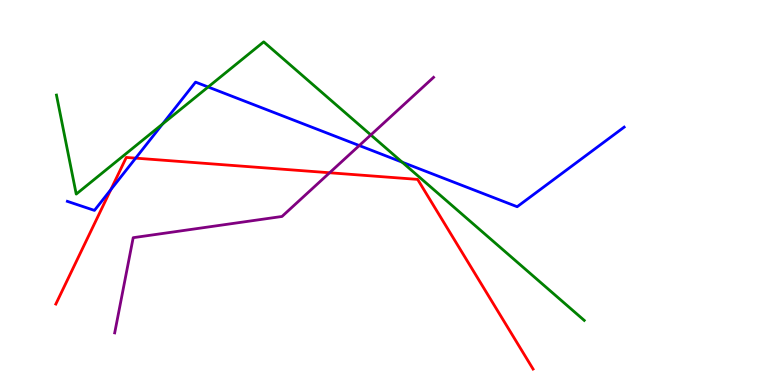[{'lines': ['blue', 'red'], 'intersections': [{'x': 1.43, 'y': 5.08}, {'x': 1.75, 'y': 5.89}]}, {'lines': ['green', 'red'], 'intersections': []}, {'lines': ['purple', 'red'], 'intersections': [{'x': 4.25, 'y': 5.51}]}, {'lines': ['blue', 'green'], 'intersections': [{'x': 2.1, 'y': 6.78}, {'x': 2.69, 'y': 7.74}, {'x': 5.19, 'y': 5.79}]}, {'lines': ['blue', 'purple'], 'intersections': [{'x': 4.64, 'y': 6.22}]}, {'lines': ['green', 'purple'], 'intersections': [{'x': 4.78, 'y': 6.49}]}]